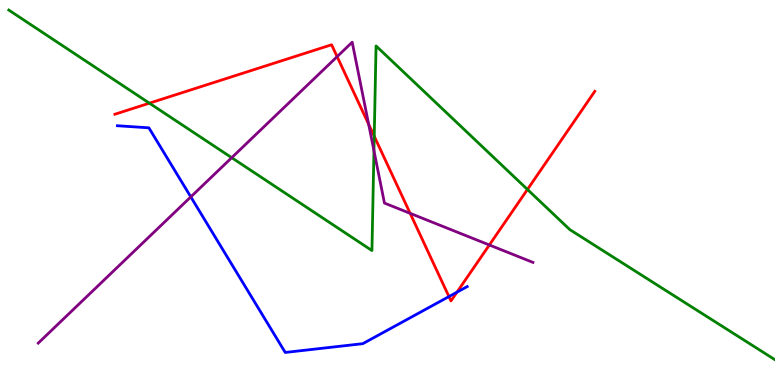[{'lines': ['blue', 'red'], 'intersections': [{'x': 5.79, 'y': 2.3}, {'x': 5.9, 'y': 2.41}]}, {'lines': ['green', 'red'], 'intersections': [{'x': 1.93, 'y': 7.32}, {'x': 4.83, 'y': 6.46}, {'x': 6.81, 'y': 5.08}]}, {'lines': ['purple', 'red'], 'intersections': [{'x': 4.35, 'y': 8.53}, {'x': 4.76, 'y': 6.77}, {'x': 5.29, 'y': 4.46}, {'x': 6.31, 'y': 3.64}]}, {'lines': ['blue', 'green'], 'intersections': []}, {'lines': ['blue', 'purple'], 'intersections': [{'x': 2.46, 'y': 4.89}]}, {'lines': ['green', 'purple'], 'intersections': [{'x': 2.99, 'y': 5.9}, {'x': 4.83, 'y': 6.09}]}]